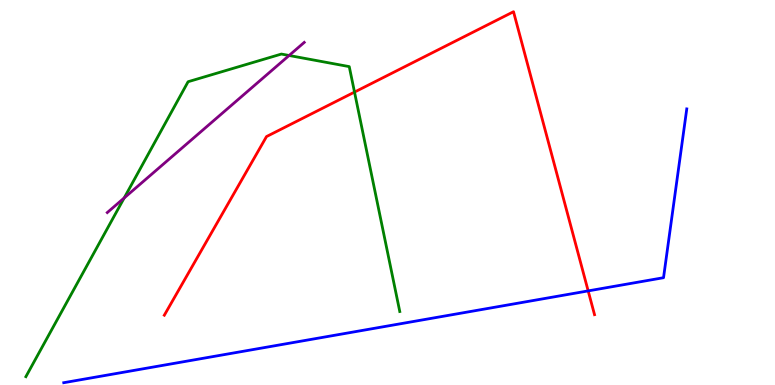[{'lines': ['blue', 'red'], 'intersections': [{'x': 7.59, 'y': 2.44}]}, {'lines': ['green', 'red'], 'intersections': [{'x': 4.57, 'y': 7.61}]}, {'lines': ['purple', 'red'], 'intersections': []}, {'lines': ['blue', 'green'], 'intersections': []}, {'lines': ['blue', 'purple'], 'intersections': []}, {'lines': ['green', 'purple'], 'intersections': [{'x': 1.6, 'y': 4.86}, {'x': 3.73, 'y': 8.56}]}]